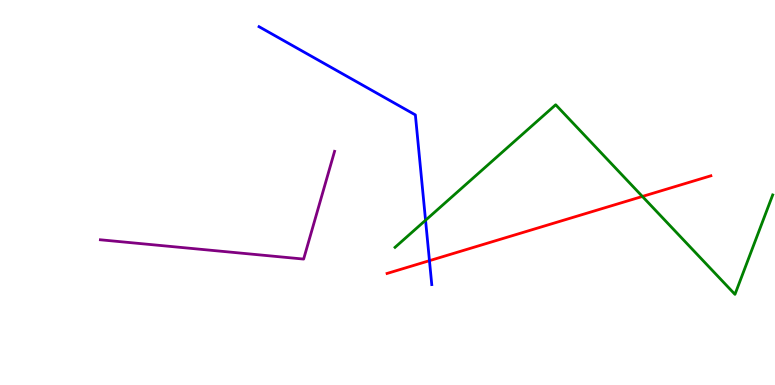[{'lines': ['blue', 'red'], 'intersections': [{'x': 5.54, 'y': 3.23}]}, {'lines': ['green', 'red'], 'intersections': [{'x': 8.29, 'y': 4.9}]}, {'lines': ['purple', 'red'], 'intersections': []}, {'lines': ['blue', 'green'], 'intersections': [{'x': 5.49, 'y': 4.28}]}, {'lines': ['blue', 'purple'], 'intersections': []}, {'lines': ['green', 'purple'], 'intersections': []}]